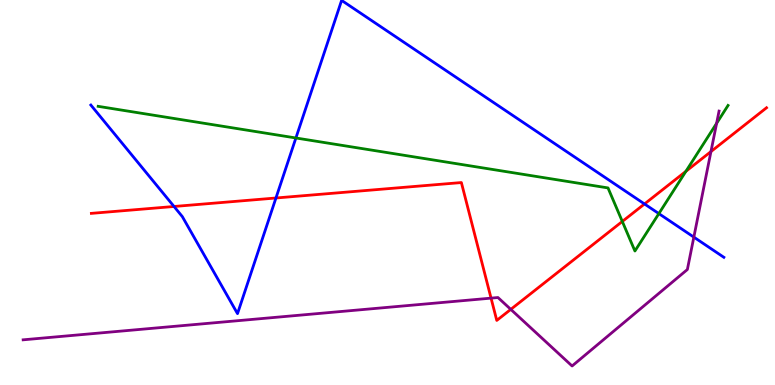[{'lines': ['blue', 'red'], 'intersections': [{'x': 2.25, 'y': 4.64}, {'x': 3.56, 'y': 4.86}, {'x': 8.32, 'y': 4.7}]}, {'lines': ['green', 'red'], 'intersections': [{'x': 8.03, 'y': 4.25}, {'x': 8.85, 'y': 5.55}]}, {'lines': ['purple', 'red'], 'intersections': [{'x': 6.34, 'y': 2.26}, {'x': 6.59, 'y': 1.96}, {'x': 9.17, 'y': 6.06}]}, {'lines': ['blue', 'green'], 'intersections': [{'x': 3.82, 'y': 6.42}, {'x': 8.5, 'y': 4.45}]}, {'lines': ['blue', 'purple'], 'intersections': [{'x': 8.95, 'y': 3.84}]}, {'lines': ['green', 'purple'], 'intersections': [{'x': 9.25, 'y': 6.8}]}]